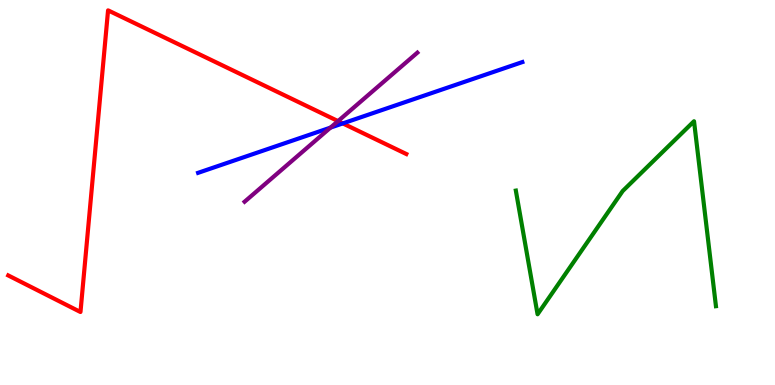[{'lines': ['blue', 'red'], 'intersections': [{'x': 4.42, 'y': 6.79}]}, {'lines': ['green', 'red'], 'intersections': []}, {'lines': ['purple', 'red'], 'intersections': [{'x': 4.36, 'y': 6.85}]}, {'lines': ['blue', 'green'], 'intersections': []}, {'lines': ['blue', 'purple'], 'intersections': [{'x': 4.26, 'y': 6.69}]}, {'lines': ['green', 'purple'], 'intersections': []}]